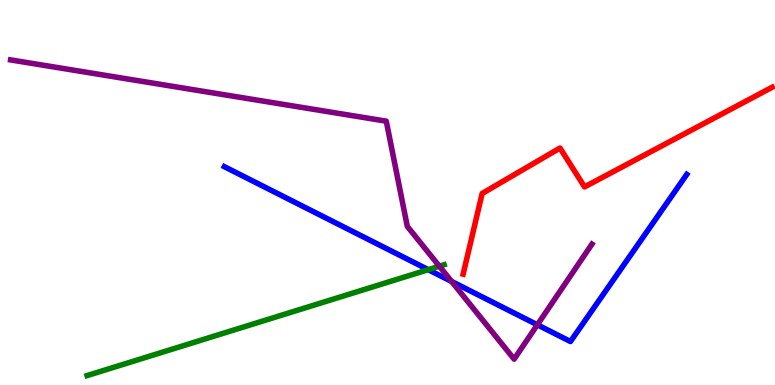[{'lines': ['blue', 'red'], 'intersections': []}, {'lines': ['green', 'red'], 'intersections': []}, {'lines': ['purple', 'red'], 'intersections': []}, {'lines': ['blue', 'green'], 'intersections': [{'x': 5.53, 'y': 3.0}]}, {'lines': ['blue', 'purple'], 'intersections': [{'x': 5.83, 'y': 2.69}, {'x': 6.93, 'y': 1.56}]}, {'lines': ['green', 'purple'], 'intersections': [{'x': 5.67, 'y': 3.09}]}]